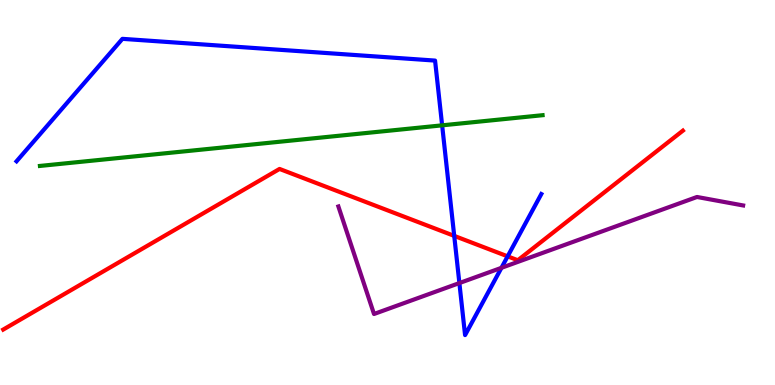[{'lines': ['blue', 'red'], 'intersections': [{'x': 5.86, 'y': 3.87}, {'x': 6.55, 'y': 3.34}]}, {'lines': ['green', 'red'], 'intersections': []}, {'lines': ['purple', 'red'], 'intersections': []}, {'lines': ['blue', 'green'], 'intersections': [{'x': 5.71, 'y': 6.74}]}, {'lines': ['blue', 'purple'], 'intersections': [{'x': 5.93, 'y': 2.65}, {'x': 6.47, 'y': 3.04}]}, {'lines': ['green', 'purple'], 'intersections': []}]